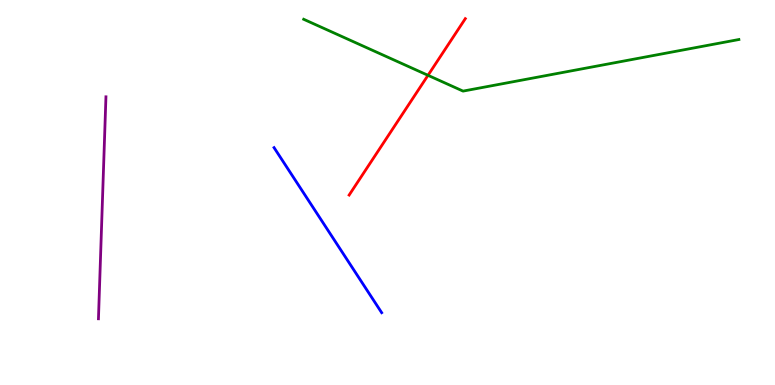[{'lines': ['blue', 'red'], 'intersections': []}, {'lines': ['green', 'red'], 'intersections': [{'x': 5.52, 'y': 8.04}]}, {'lines': ['purple', 'red'], 'intersections': []}, {'lines': ['blue', 'green'], 'intersections': []}, {'lines': ['blue', 'purple'], 'intersections': []}, {'lines': ['green', 'purple'], 'intersections': []}]